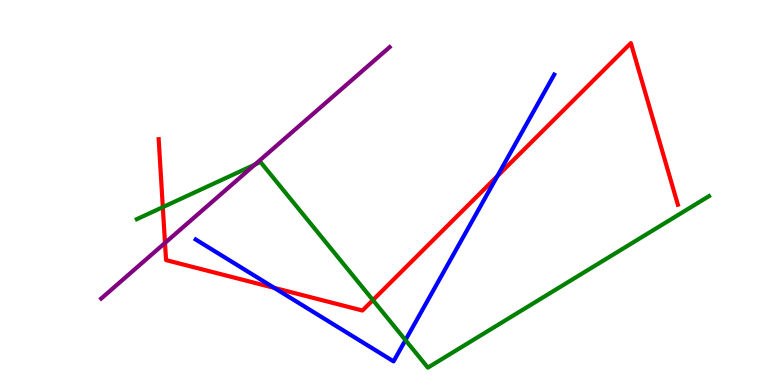[{'lines': ['blue', 'red'], 'intersections': [{'x': 3.54, 'y': 2.52}, {'x': 6.42, 'y': 5.42}]}, {'lines': ['green', 'red'], 'intersections': [{'x': 2.1, 'y': 4.62}, {'x': 4.81, 'y': 2.21}]}, {'lines': ['purple', 'red'], 'intersections': [{'x': 2.13, 'y': 3.69}]}, {'lines': ['blue', 'green'], 'intersections': [{'x': 5.23, 'y': 1.17}]}, {'lines': ['blue', 'purple'], 'intersections': []}, {'lines': ['green', 'purple'], 'intersections': [{'x': 3.29, 'y': 5.73}]}]